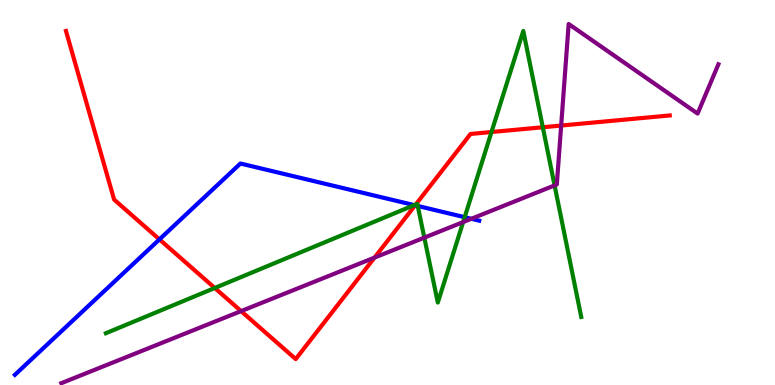[{'lines': ['blue', 'red'], 'intersections': [{'x': 2.06, 'y': 3.78}, {'x': 5.36, 'y': 4.67}]}, {'lines': ['green', 'red'], 'intersections': [{'x': 2.77, 'y': 2.52}, {'x': 5.36, 'y': 4.69}, {'x': 6.34, 'y': 6.57}, {'x': 7.0, 'y': 6.69}]}, {'lines': ['purple', 'red'], 'intersections': [{'x': 3.11, 'y': 1.92}, {'x': 4.83, 'y': 3.31}, {'x': 7.24, 'y': 6.74}]}, {'lines': ['blue', 'green'], 'intersections': [{'x': 5.35, 'y': 4.67}, {'x': 5.39, 'y': 4.65}, {'x': 6.0, 'y': 4.36}]}, {'lines': ['blue', 'purple'], 'intersections': [{'x': 6.08, 'y': 4.32}]}, {'lines': ['green', 'purple'], 'intersections': [{'x': 5.48, 'y': 3.83}, {'x': 5.98, 'y': 4.23}, {'x': 7.16, 'y': 5.18}]}]